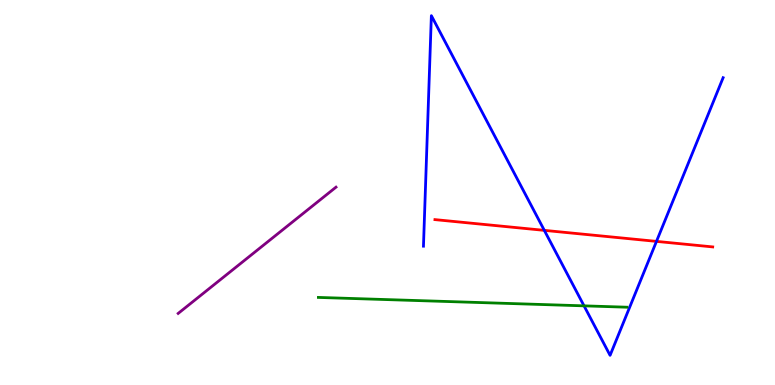[{'lines': ['blue', 'red'], 'intersections': [{'x': 7.02, 'y': 4.02}, {'x': 8.47, 'y': 3.73}]}, {'lines': ['green', 'red'], 'intersections': []}, {'lines': ['purple', 'red'], 'intersections': []}, {'lines': ['blue', 'green'], 'intersections': [{'x': 7.54, 'y': 2.06}]}, {'lines': ['blue', 'purple'], 'intersections': []}, {'lines': ['green', 'purple'], 'intersections': []}]